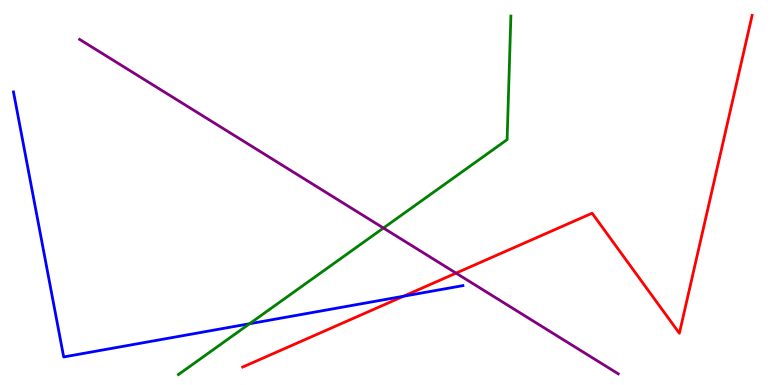[{'lines': ['blue', 'red'], 'intersections': [{'x': 5.21, 'y': 2.31}]}, {'lines': ['green', 'red'], 'intersections': []}, {'lines': ['purple', 'red'], 'intersections': [{'x': 5.88, 'y': 2.91}]}, {'lines': ['blue', 'green'], 'intersections': [{'x': 3.22, 'y': 1.59}]}, {'lines': ['blue', 'purple'], 'intersections': []}, {'lines': ['green', 'purple'], 'intersections': [{'x': 4.95, 'y': 4.08}]}]